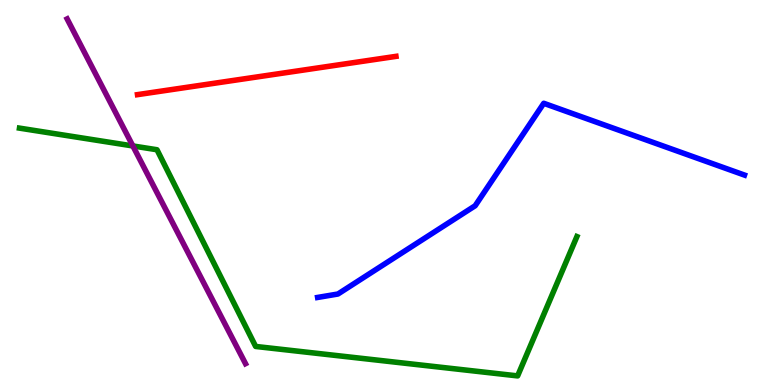[{'lines': ['blue', 'red'], 'intersections': []}, {'lines': ['green', 'red'], 'intersections': []}, {'lines': ['purple', 'red'], 'intersections': []}, {'lines': ['blue', 'green'], 'intersections': []}, {'lines': ['blue', 'purple'], 'intersections': []}, {'lines': ['green', 'purple'], 'intersections': [{'x': 1.71, 'y': 6.21}]}]